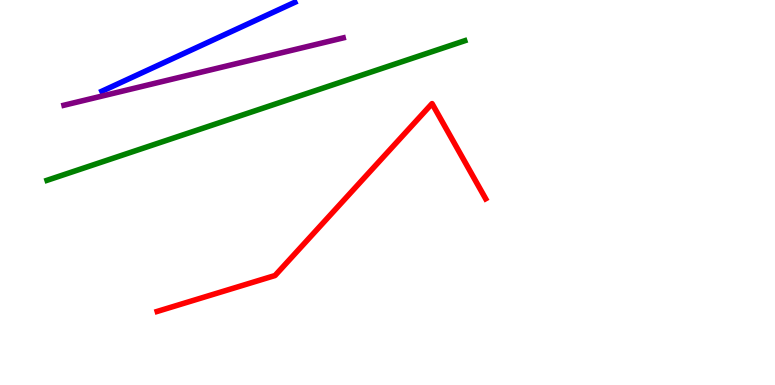[{'lines': ['blue', 'red'], 'intersections': []}, {'lines': ['green', 'red'], 'intersections': []}, {'lines': ['purple', 'red'], 'intersections': []}, {'lines': ['blue', 'green'], 'intersections': []}, {'lines': ['blue', 'purple'], 'intersections': []}, {'lines': ['green', 'purple'], 'intersections': []}]